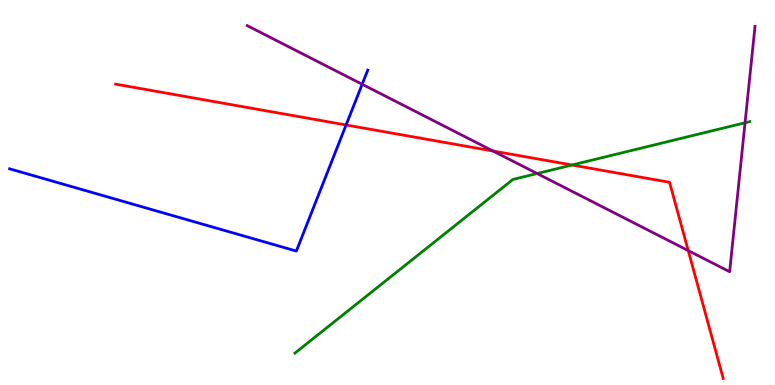[{'lines': ['blue', 'red'], 'intersections': [{'x': 4.47, 'y': 6.75}]}, {'lines': ['green', 'red'], 'intersections': [{'x': 7.38, 'y': 5.71}]}, {'lines': ['purple', 'red'], 'intersections': [{'x': 6.36, 'y': 6.08}, {'x': 8.88, 'y': 3.49}]}, {'lines': ['blue', 'green'], 'intersections': []}, {'lines': ['blue', 'purple'], 'intersections': [{'x': 4.67, 'y': 7.81}]}, {'lines': ['green', 'purple'], 'intersections': [{'x': 6.93, 'y': 5.49}, {'x': 9.61, 'y': 6.81}]}]